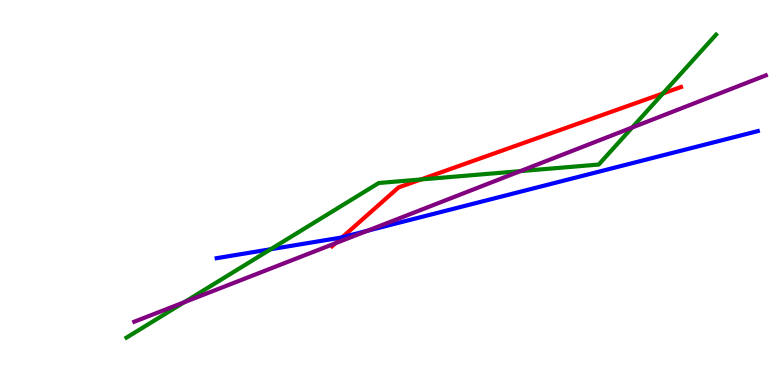[{'lines': ['blue', 'red'], 'intersections': [{'x': 4.42, 'y': 3.84}]}, {'lines': ['green', 'red'], 'intersections': [{'x': 5.43, 'y': 5.34}, {'x': 8.55, 'y': 7.57}]}, {'lines': ['purple', 'red'], 'intersections': [{'x': 4.33, 'y': 3.68}]}, {'lines': ['blue', 'green'], 'intersections': [{'x': 3.49, 'y': 3.53}]}, {'lines': ['blue', 'purple'], 'intersections': [{'x': 4.74, 'y': 4.01}]}, {'lines': ['green', 'purple'], 'intersections': [{'x': 2.38, 'y': 2.15}, {'x': 6.71, 'y': 5.56}, {'x': 8.16, 'y': 6.69}]}]